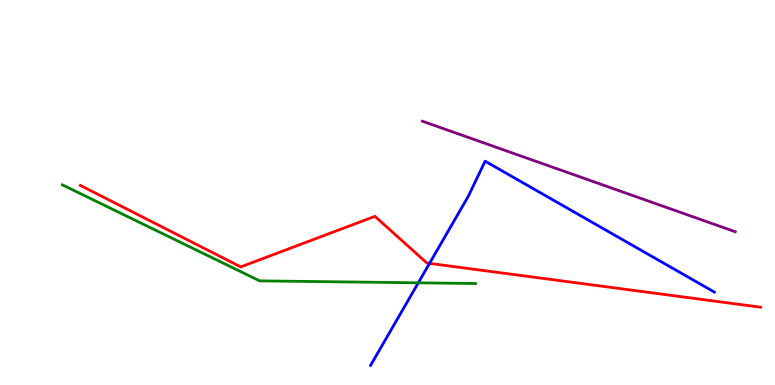[{'lines': ['blue', 'red'], 'intersections': [{'x': 5.54, 'y': 3.16}]}, {'lines': ['green', 'red'], 'intersections': []}, {'lines': ['purple', 'red'], 'intersections': []}, {'lines': ['blue', 'green'], 'intersections': [{'x': 5.4, 'y': 2.65}]}, {'lines': ['blue', 'purple'], 'intersections': []}, {'lines': ['green', 'purple'], 'intersections': []}]